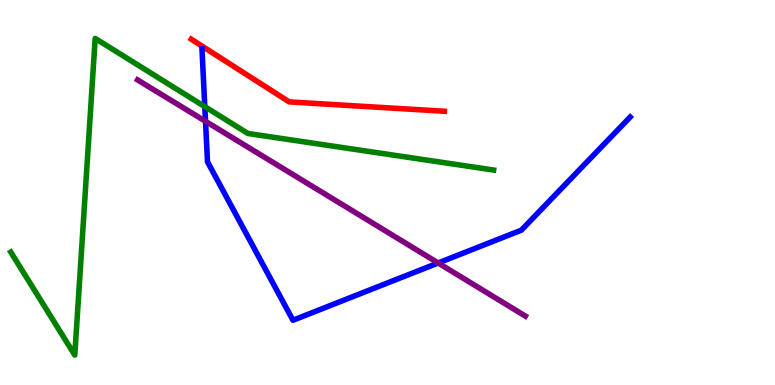[{'lines': ['blue', 'red'], 'intersections': []}, {'lines': ['green', 'red'], 'intersections': []}, {'lines': ['purple', 'red'], 'intersections': []}, {'lines': ['blue', 'green'], 'intersections': [{'x': 2.64, 'y': 7.23}]}, {'lines': ['blue', 'purple'], 'intersections': [{'x': 2.65, 'y': 6.85}, {'x': 5.65, 'y': 3.17}]}, {'lines': ['green', 'purple'], 'intersections': []}]